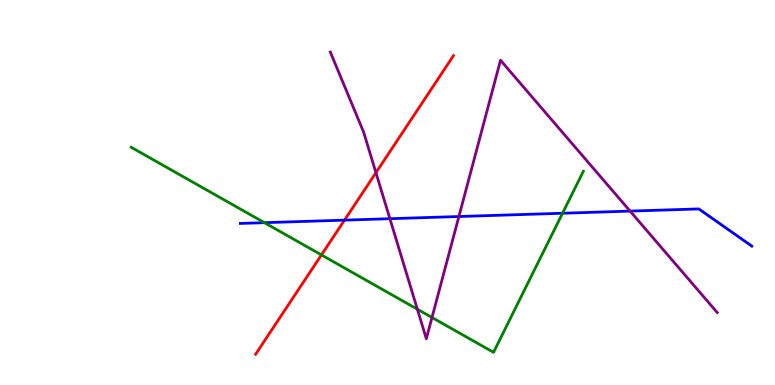[{'lines': ['blue', 'red'], 'intersections': [{'x': 4.45, 'y': 4.28}]}, {'lines': ['green', 'red'], 'intersections': [{'x': 4.15, 'y': 3.38}]}, {'lines': ['purple', 'red'], 'intersections': [{'x': 4.85, 'y': 5.51}]}, {'lines': ['blue', 'green'], 'intersections': [{'x': 3.41, 'y': 4.22}, {'x': 7.26, 'y': 4.46}]}, {'lines': ['blue', 'purple'], 'intersections': [{'x': 5.03, 'y': 4.32}, {'x': 5.92, 'y': 4.38}, {'x': 8.13, 'y': 4.52}]}, {'lines': ['green', 'purple'], 'intersections': [{'x': 5.39, 'y': 1.97}, {'x': 5.57, 'y': 1.75}]}]